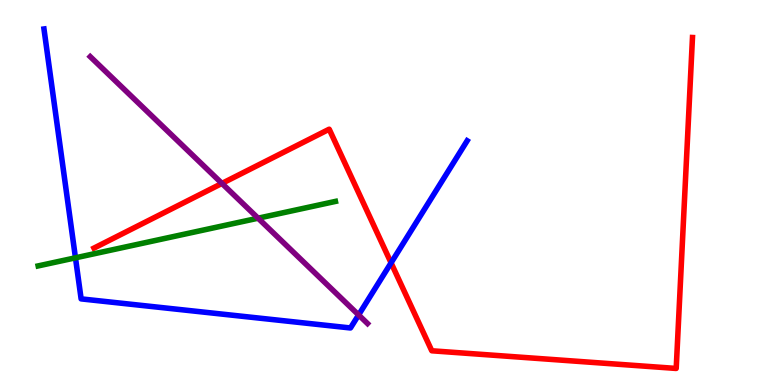[{'lines': ['blue', 'red'], 'intersections': [{'x': 5.05, 'y': 3.17}]}, {'lines': ['green', 'red'], 'intersections': []}, {'lines': ['purple', 'red'], 'intersections': [{'x': 2.86, 'y': 5.24}]}, {'lines': ['blue', 'green'], 'intersections': [{'x': 0.974, 'y': 3.3}]}, {'lines': ['blue', 'purple'], 'intersections': [{'x': 4.63, 'y': 1.82}]}, {'lines': ['green', 'purple'], 'intersections': [{'x': 3.33, 'y': 4.33}]}]